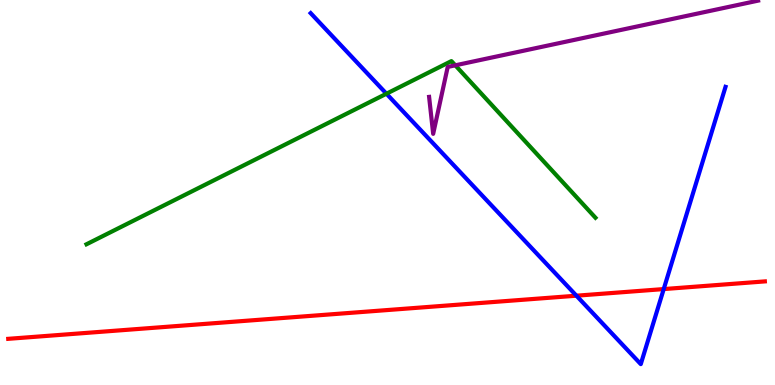[{'lines': ['blue', 'red'], 'intersections': [{'x': 7.44, 'y': 2.32}, {'x': 8.56, 'y': 2.49}]}, {'lines': ['green', 'red'], 'intersections': []}, {'lines': ['purple', 'red'], 'intersections': []}, {'lines': ['blue', 'green'], 'intersections': [{'x': 4.99, 'y': 7.57}]}, {'lines': ['blue', 'purple'], 'intersections': []}, {'lines': ['green', 'purple'], 'intersections': [{'x': 5.87, 'y': 8.3}]}]